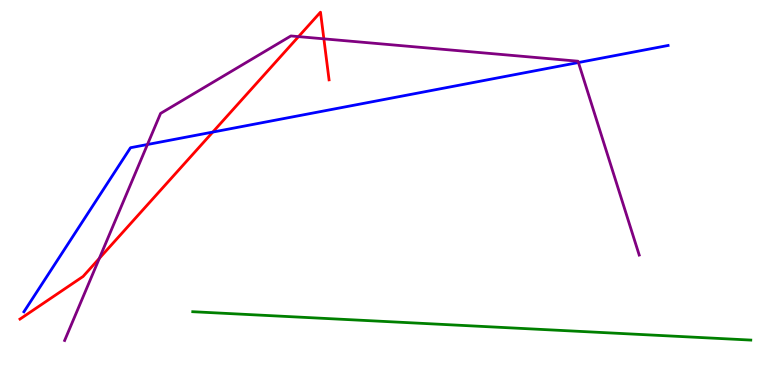[{'lines': ['blue', 'red'], 'intersections': [{'x': 2.75, 'y': 6.57}]}, {'lines': ['green', 'red'], 'intersections': []}, {'lines': ['purple', 'red'], 'intersections': [{'x': 1.28, 'y': 3.29}, {'x': 3.85, 'y': 9.05}, {'x': 4.18, 'y': 8.99}]}, {'lines': ['blue', 'green'], 'intersections': []}, {'lines': ['blue', 'purple'], 'intersections': [{'x': 1.9, 'y': 6.25}, {'x': 7.46, 'y': 8.38}]}, {'lines': ['green', 'purple'], 'intersections': []}]